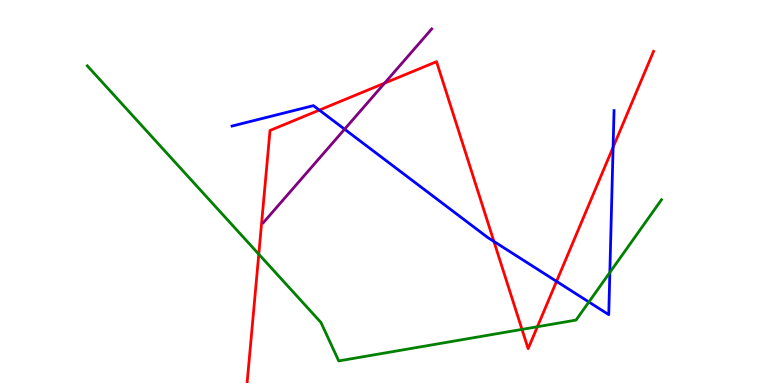[{'lines': ['blue', 'red'], 'intersections': [{'x': 4.12, 'y': 7.14}, {'x': 6.37, 'y': 3.73}, {'x': 7.18, 'y': 2.69}, {'x': 7.91, 'y': 6.18}]}, {'lines': ['green', 'red'], 'intersections': [{'x': 3.34, 'y': 3.4}, {'x': 6.74, 'y': 1.44}, {'x': 6.93, 'y': 1.51}]}, {'lines': ['purple', 'red'], 'intersections': [{'x': 4.96, 'y': 7.84}]}, {'lines': ['blue', 'green'], 'intersections': [{'x': 7.6, 'y': 2.16}, {'x': 7.87, 'y': 2.92}]}, {'lines': ['blue', 'purple'], 'intersections': [{'x': 4.45, 'y': 6.64}]}, {'lines': ['green', 'purple'], 'intersections': []}]